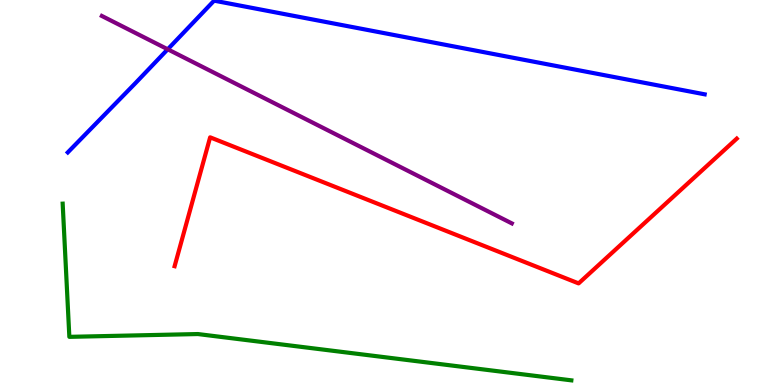[{'lines': ['blue', 'red'], 'intersections': []}, {'lines': ['green', 'red'], 'intersections': []}, {'lines': ['purple', 'red'], 'intersections': []}, {'lines': ['blue', 'green'], 'intersections': []}, {'lines': ['blue', 'purple'], 'intersections': [{'x': 2.16, 'y': 8.72}]}, {'lines': ['green', 'purple'], 'intersections': []}]